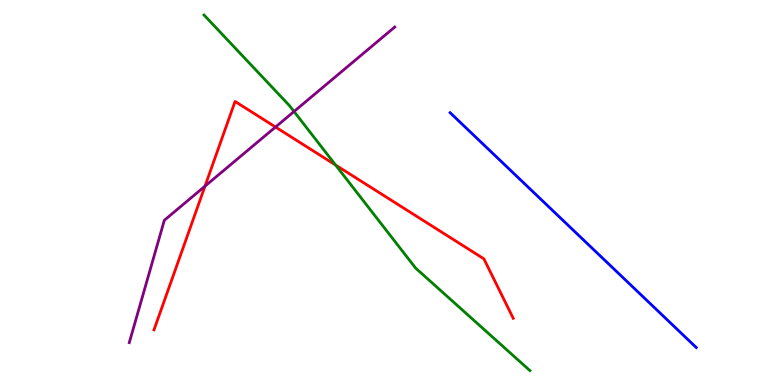[{'lines': ['blue', 'red'], 'intersections': []}, {'lines': ['green', 'red'], 'intersections': [{'x': 4.33, 'y': 5.71}]}, {'lines': ['purple', 'red'], 'intersections': [{'x': 2.65, 'y': 5.16}, {'x': 3.56, 'y': 6.7}]}, {'lines': ['blue', 'green'], 'intersections': []}, {'lines': ['blue', 'purple'], 'intersections': []}, {'lines': ['green', 'purple'], 'intersections': [{'x': 3.79, 'y': 7.1}]}]